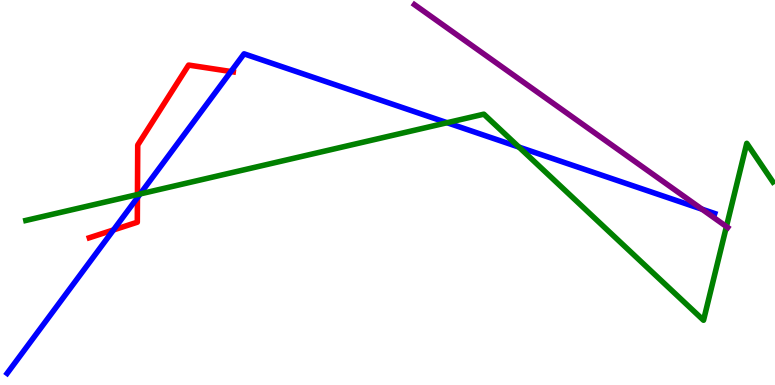[{'lines': ['blue', 'red'], 'intersections': [{'x': 1.46, 'y': 4.03}, {'x': 1.77, 'y': 4.87}, {'x': 2.98, 'y': 8.14}]}, {'lines': ['green', 'red'], 'intersections': [{'x': 1.77, 'y': 4.95}]}, {'lines': ['purple', 'red'], 'intersections': []}, {'lines': ['blue', 'green'], 'intersections': [{'x': 1.81, 'y': 4.96}, {'x': 5.77, 'y': 6.81}, {'x': 6.7, 'y': 6.18}]}, {'lines': ['blue', 'purple'], 'intersections': [{'x': 9.06, 'y': 4.57}]}, {'lines': ['green', 'purple'], 'intersections': [{'x': 9.37, 'y': 4.11}]}]